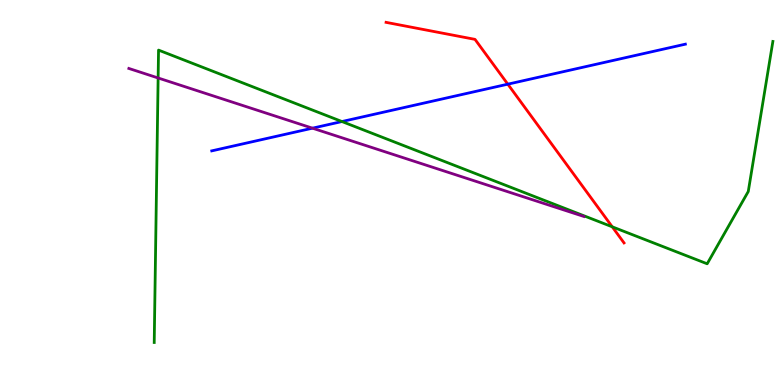[{'lines': ['blue', 'red'], 'intersections': [{'x': 6.55, 'y': 7.81}]}, {'lines': ['green', 'red'], 'intersections': [{'x': 7.9, 'y': 4.11}]}, {'lines': ['purple', 'red'], 'intersections': []}, {'lines': ['blue', 'green'], 'intersections': [{'x': 4.41, 'y': 6.84}]}, {'lines': ['blue', 'purple'], 'intersections': [{'x': 4.03, 'y': 6.67}]}, {'lines': ['green', 'purple'], 'intersections': [{'x': 2.04, 'y': 7.97}]}]